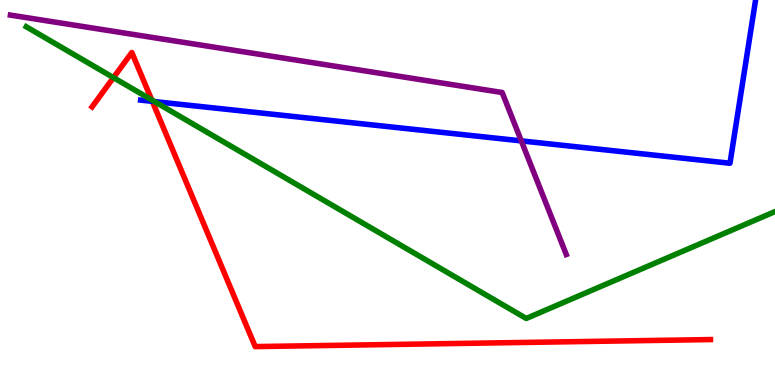[{'lines': ['blue', 'red'], 'intersections': [{'x': 1.97, 'y': 7.37}]}, {'lines': ['green', 'red'], 'intersections': [{'x': 1.46, 'y': 7.98}, {'x': 1.96, 'y': 7.4}]}, {'lines': ['purple', 'red'], 'intersections': []}, {'lines': ['blue', 'green'], 'intersections': [{'x': 1.99, 'y': 7.36}]}, {'lines': ['blue', 'purple'], 'intersections': [{'x': 6.73, 'y': 6.34}]}, {'lines': ['green', 'purple'], 'intersections': []}]